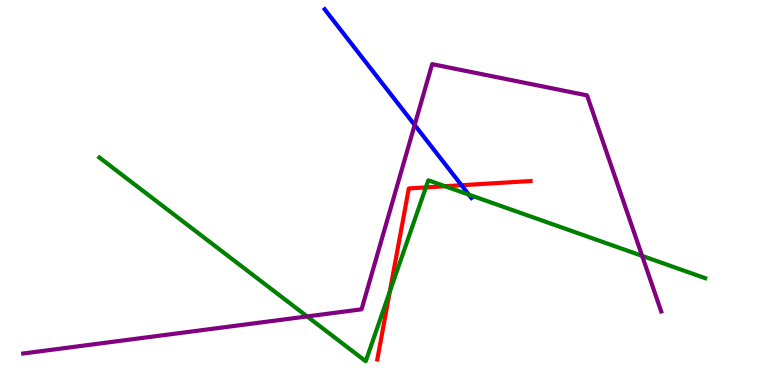[{'lines': ['blue', 'red'], 'intersections': [{'x': 5.96, 'y': 5.19}]}, {'lines': ['green', 'red'], 'intersections': [{'x': 5.03, 'y': 2.43}, {'x': 5.5, 'y': 5.13}, {'x': 5.74, 'y': 5.16}]}, {'lines': ['purple', 'red'], 'intersections': []}, {'lines': ['blue', 'green'], 'intersections': [{'x': 6.05, 'y': 4.94}]}, {'lines': ['blue', 'purple'], 'intersections': [{'x': 5.35, 'y': 6.75}]}, {'lines': ['green', 'purple'], 'intersections': [{'x': 3.96, 'y': 1.78}, {'x': 8.29, 'y': 3.35}]}]